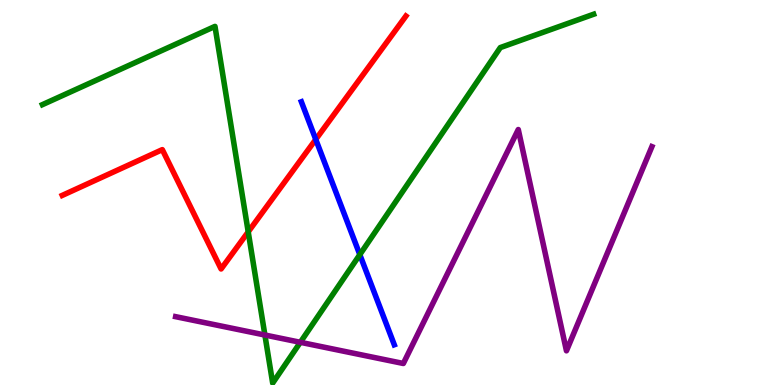[{'lines': ['blue', 'red'], 'intersections': [{'x': 4.07, 'y': 6.38}]}, {'lines': ['green', 'red'], 'intersections': [{'x': 3.2, 'y': 3.98}]}, {'lines': ['purple', 'red'], 'intersections': []}, {'lines': ['blue', 'green'], 'intersections': [{'x': 4.64, 'y': 3.39}]}, {'lines': ['blue', 'purple'], 'intersections': []}, {'lines': ['green', 'purple'], 'intersections': [{'x': 3.42, 'y': 1.3}, {'x': 3.88, 'y': 1.11}]}]